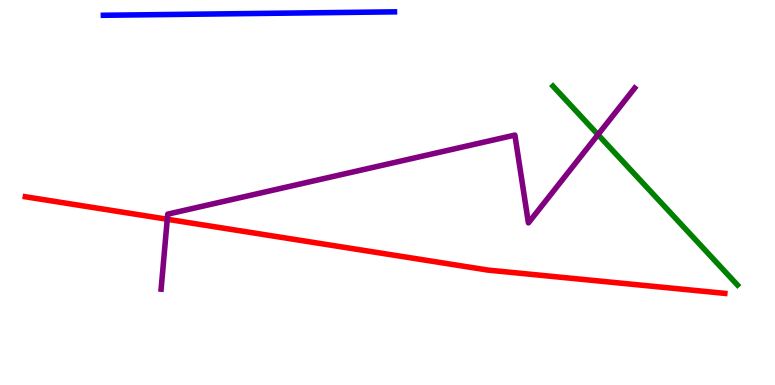[{'lines': ['blue', 'red'], 'intersections': []}, {'lines': ['green', 'red'], 'intersections': []}, {'lines': ['purple', 'red'], 'intersections': [{'x': 2.16, 'y': 4.31}]}, {'lines': ['blue', 'green'], 'intersections': []}, {'lines': ['blue', 'purple'], 'intersections': []}, {'lines': ['green', 'purple'], 'intersections': [{'x': 7.72, 'y': 6.5}]}]